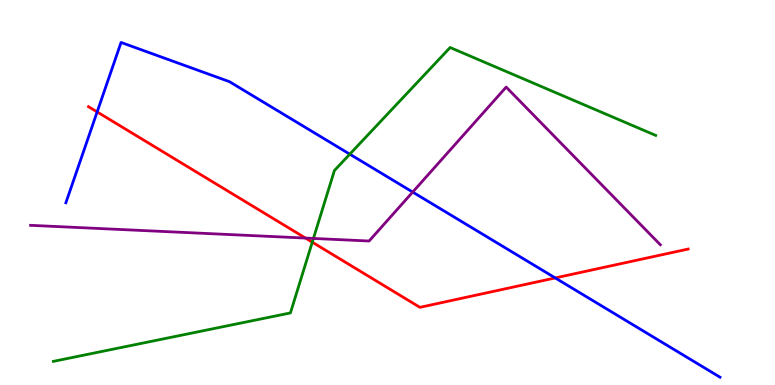[{'lines': ['blue', 'red'], 'intersections': [{'x': 1.25, 'y': 7.09}, {'x': 7.16, 'y': 2.78}]}, {'lines': ['green', 'red'], 'intersections': [{'x': 4.03, 'y': 3.71}]}, {'lines': ['purple', 'red'], 'intersections': [{'x': 3.94, 'y': 3.82}]}, {'lines': ['blue', 'green'], 'intersections': [{'x': 4.51, 'y': 6.0}]}, {'lines': ['blue', 'purple'], 'intersections': [{'x': 5.33, 'y': 5.01}]}, {'lines': ['green', 'purple'], 'intersections': [{'x': 4.04, 'y': 3.81}]}]